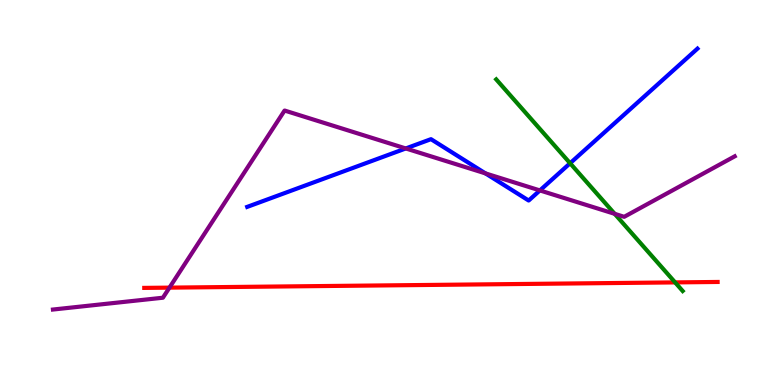[{'lines': ['blue', 'red'], 'intersections': []}, {'lines': ['green', 'red'], 'intersections': [{'x': 8.71, 'y': 2.66}]}, {'lines': ['purple', 'red'], 'intersections': [{'x': 2.19, 'y': 2.53}]}, {'lines': ['blue', 'green'], 'intersections': [{'x': 7.36, 'y': 5.76}]}, {'lines': ['blue', 'purple'], 'intersections': [{'x': 5.24, 'y': 6.14}, {'x': 6.26, 'y': 5.5}, {'x': 6.97, 'y': 5.05}]}, {'lines': ['green', 'purple'], 'intersections': [{'x': 7.93, 'y': 4.45}]}]